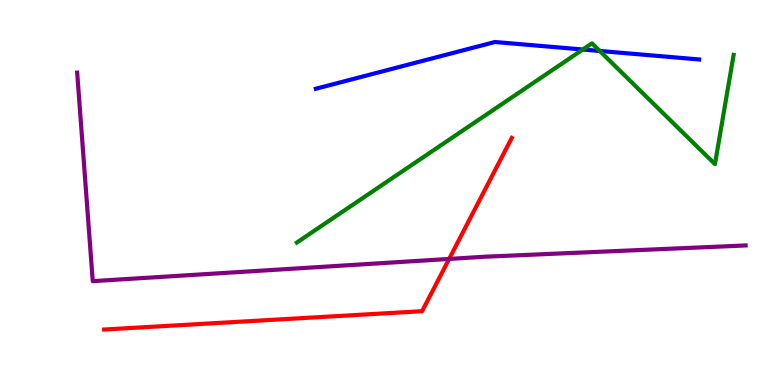[{'lines': ['blue', 'red'], 'intersections': []}, {'lines': ['green', 'red'], 'intersections': []}, {'lines': ['purple', 'red'], 'intersections': [{'x': 5.8, 'y': 3.27}]}, {'lines': ['blue', 'green'], 'intersections': [{'x': 7.52, 'y': 8.71}, {'x': 7.74, 'y': 8.68}]}, {'lines': ['blue', 'purple'], 'intersections': []}, {'lines': ['green', 'purple'], 'intersections': []}]